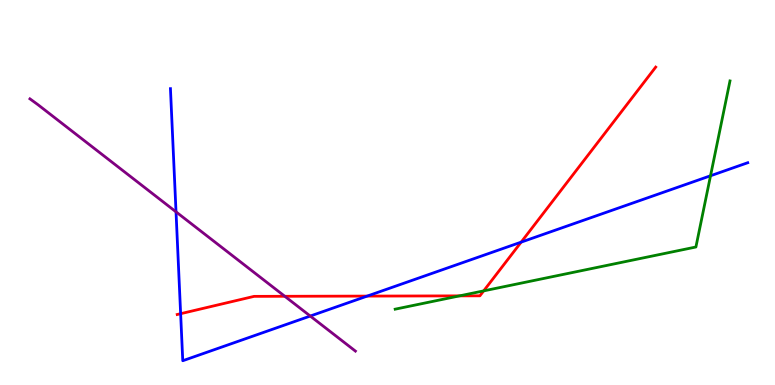[{'lines': ['blue', 'red'], 'intersections': [{'x': 2.33, 'y': 1.85}, {'x': 4.74, 'y': 2.31}, {'x': 6.72, 'y': 3.71}]}, {'lines': ['green', 'red'], 'intersections': [{'x': 5.93, 'y': 2.32}, {'x': 6.24, 'y': 2.44}]}, {'lines': ['purple', 'red'], 'intersections': [{'x': 3.67, 'y': 2.3}]}, {'lines': ['blue', 'green'], 'intersections': [{'x': 9.17, 'y': 5.43}]}, {'lines': ['blue', 'purple'], 'intersections': [{'x': 2.27, 'y': 4.5}, {'x': 4.0, 'y': 1.79}]}, {'lines': ['green', 'purple'], 'intersections': []}]